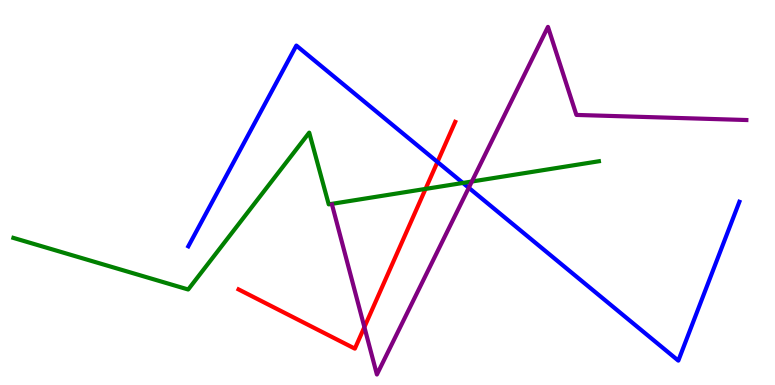[{'lines': ['blue', 'red'], 'intersections': [{'x': 5.64, 'y': 5.79}]}, {'lines': ['green', 'red'], 'intersections': [{'x': 5.49, 'y': 5.09}]}, {'lines': ['purple', 'red'], 'intersections': [{'x': 4.7, 'y': 1.5}]}, {'lines': ['blue', 'green'], 'intersections': [{'x': 5.97, 'y': 5.25}]}, {'lines': ['blue', 'purple'], 'intersections': [{'x': 6.05, 'y': 5.12}]}, {'lines': ['green', 'purple'], 'intersections': [{'x': 6.09, 'y': 5.29}]}]